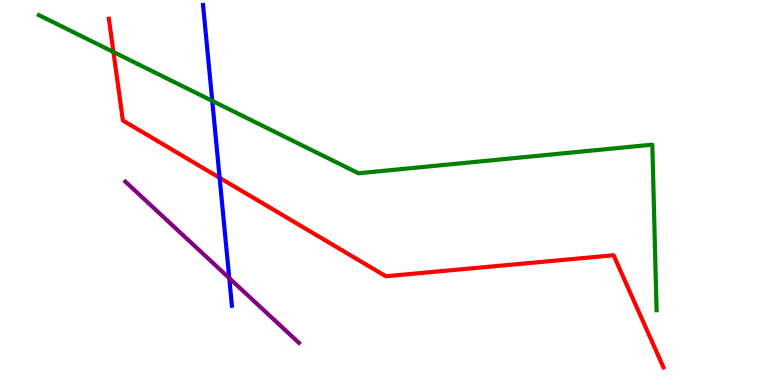[{'lines': ['blue', 'red'], 'intersections': [{'x': 2.83, 'y': 5.38}]}, {'lines': ['green', 'red'], 'intersections': [{'x': 1.46, 'y': 8.65}]}, {'lines': ['purple', 'red'], 'intersections': []}, {'lines': ['blue', 'green'], 'intersections': [{'x': 2.74, 'y': 7.38}]}, {'lines': ['blue', 'purple'], 'intersections': [{'x': 2.96, 'y': 2.78}]}, {'lines': ['green', 'purple'], 'intersections': []}]